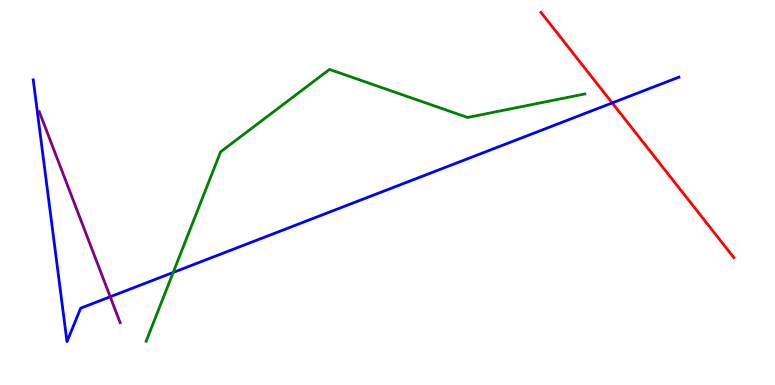[{'lines': ['blue', 'red'], 'intersections': [{'x': 7.9, 'y': 7.33}]}, {'lines': ['green', 'red'], 'intersections': []}, {'lines': ['purple', 'red'], 'intersections': []}, {'lines': ['blue', 'green'], 'intersections': [{'x': 2.23, 'y': 2.92}]}, {'lines': ['blue', 'purple'], 'intersections': [{'x': 1.42, 'y': 2.29}]}, {'lines': ['green', 'purple'], 'intersections': []}]